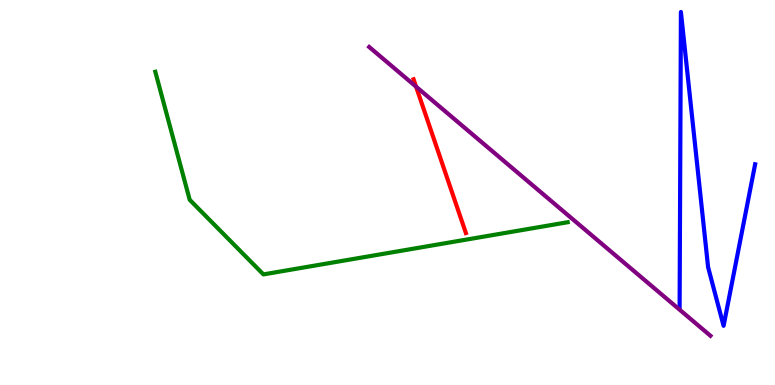[{'lines': ['blue', 'red'], 'intersections': []}, {'lines': ['green', 'red'], 'intersections': []}, {'lines': ['purple', 'red'], 'intersections': [{'x': 5.37, 'y': 7.75}]}, {'lines': ['blue', 'green'], 'intersections': []}, {'lines': ['blue', 'purple'], 'intersections': []}, {'lines': ['green', 'purple'], 'intersections': []}]